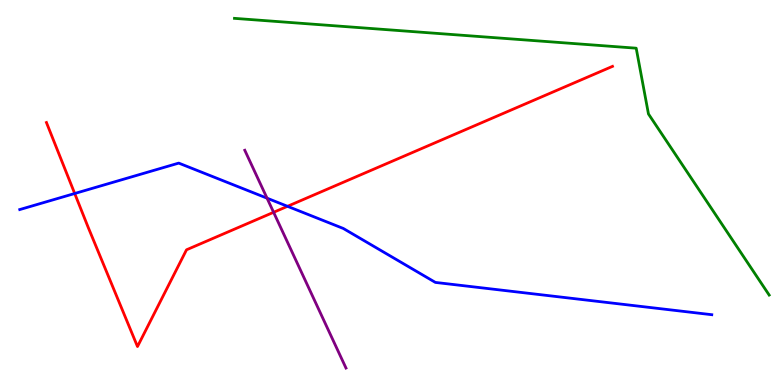[{'lines': ['blue', 'red'], 'intersections': [{'x': 0.964, 'y': 4.97}, {'x': 3.71, 'y': 4.64}]}, {'lines': ['green', 'red'], 'intersections': []}, {'lines': ['purple', 'red'], 'intersections': [{'x': 3.53, 'y': 4.49}]}, {'lines': ['blue', 'green'], 'intersections': []}, {'lines': ['blue', 'purple'], 'intersections': [{'x': 3.45, 'y': 4.85}]}, {'lines': ['green', 'purple'], 'intersections': []}]